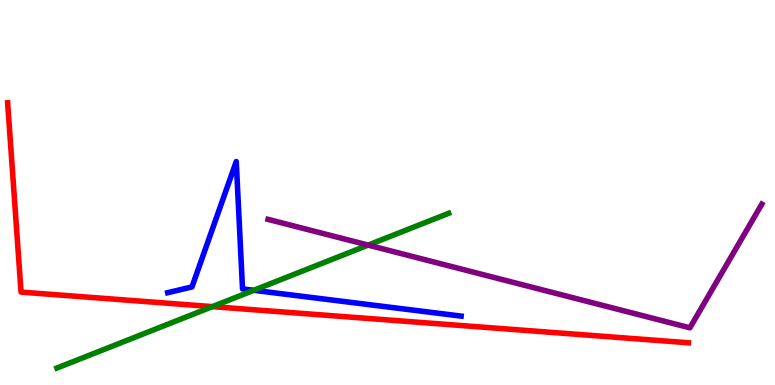[{'lines': ['blue', 'red'], 'intersections': []}, {'lines': ['green', 'red'], 'intersections': [{'x': 2.74, 'y': 2.04}]}, {'lines': ['purple', 'red'], 'intersections': []}, {'lines': ['blue', 'green'], 'intersections': [{'x': 3.27, 'y': 2.46}]}, {'lines': ['blue', 'purple'], 'intersections': []}, {'lines': ['green', 'purple'], 'intersections': [{'x': 4.75, 'y': 3.63}]}]